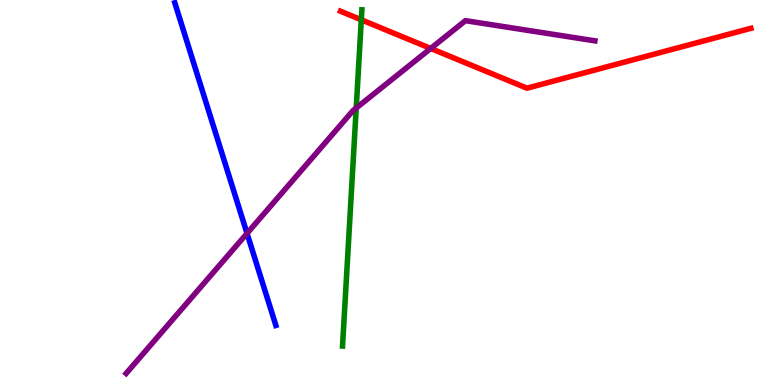[{'lines': ['blue', 'red'], 'intersections': []}, {'lines': ['green', 'red'], 'intersections': [{'x': 4.66, 'y': 9.49}]}, {'lines': ['purple', 'red'], 'intersections': [{'x': 5.56, 'y': 8.74}]}, {'lines': ['blue', 'green'], 'intersections': []}, {'lines': ['blue', 'purple'], 'intersections': [{'x': 3.19, 'y': 3.94}]}, {'lines': ['green', 'purple'], 'intersections': [{'x': 4.6, 'y': 7.19}]}]